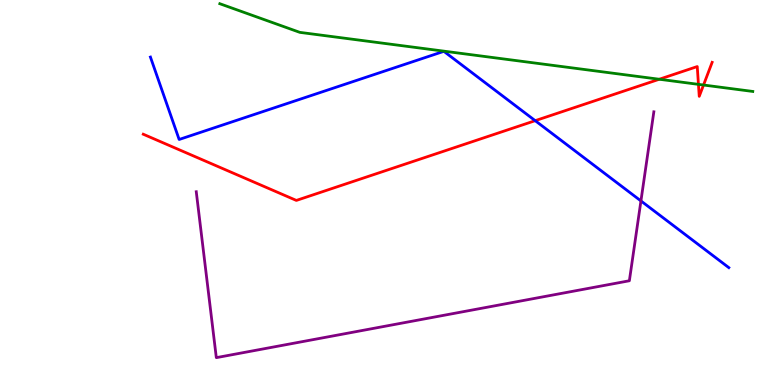[{'lines': ['blue', 'red'], 'intersections': [{'x': 6.91, 'y': 6.87}]}, {'lines': ['green', 'red'], 'intersections': [{'x': 8.51, 'y': 7.94}, {'x': 9.01, 'y': 7.81}, {'x': 9.08, 'y': 7.79}]}, {'lines': ['purple', 'red'], 'intersections': []}, {'lines': ['blue', 'green'], 'intersections': []}, {'lines': ['blue', 'purple'], 'intersections': [{'x': 8.27, 'y': 4.78}]}, {'lines': ['green', 'purple'], 'intersections': []}]